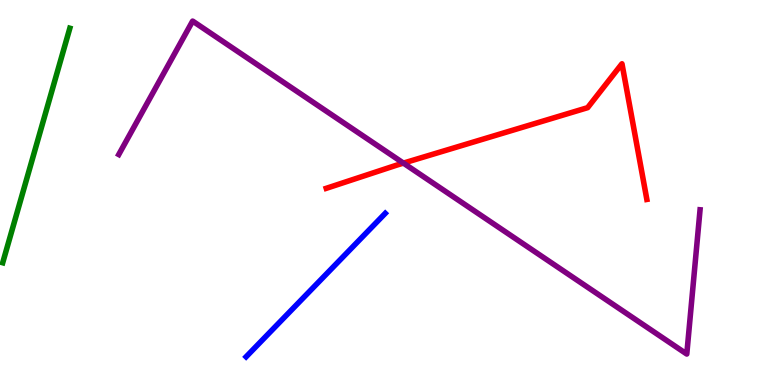[{'lines': ['blue', 'red'], 'intersections': []}, {'lines': ['green', 'red'], 'intersections': []}, {'lines': ['purple', 'red'], 'intersections': [{'x': 5.21, 'y': 5.76}]}, {'lines': ['blue', 'green'], 'intersections': []}, {'lines': ['blue', 'purple'], 'intersections': []}, {'lines': ['green', 'purple'], 'intersections': []}]